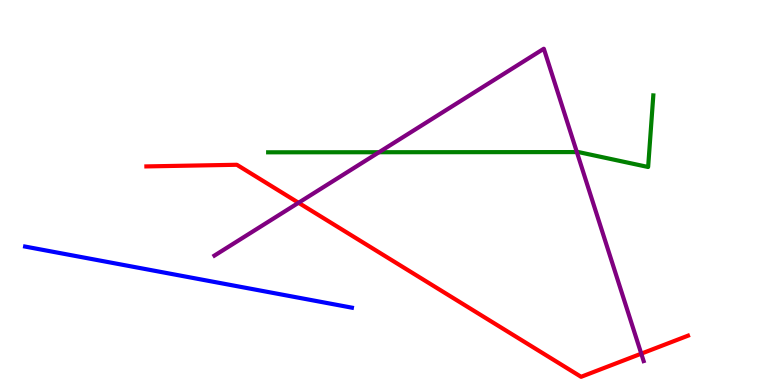[{'lines': ['blue', 'red'], 'intersections': []}, {'lines': ['green', 'red'], 'intersections': []}, {'lines': ['purple', 'red'], 'intersections': [{'x': 3.85, 'y': 4.73}, {'x': 8.27, 'y': 0.814}]}, {'lines': ['blue', 'green'], 'intersections': []}, {'lines': ['blue', 'purple'], 'intersections': []}, {'lines': ['green', 'purple'], 'intersections': [{'x': 4.89, 'y': 6.05}, {'x': 7.44, 'y': 6.05}]}]